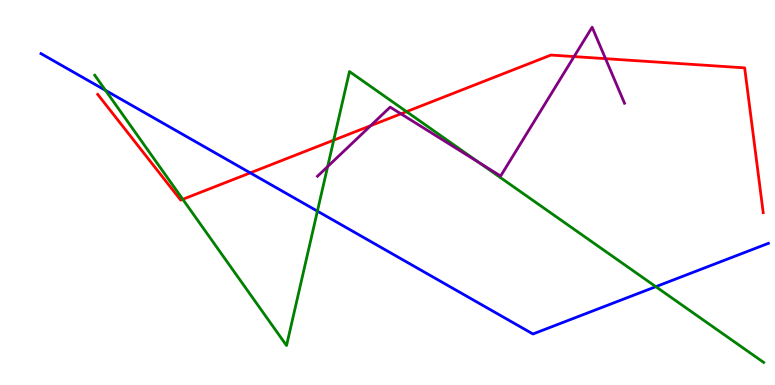[{'lines': ['blue', 'red'], 'intersections': [{'x': 3.23, 'y': 5.51}]}, {'lines': ['green', 'red'], 'intersections': [{'x': 2.36, 'y': 4.82}, {'x': 4.31, 'y': 6.36}, {'x': 5.25, 'y': 7.1}]}, {'lines': ['purple', 'red'], 'intersections': [{'x': 4.78, 'y': 6.73}, {'x': 5.17, 'y': 7.04}, {'x': 7.41, 'y': 8.53}, {'x': 7.81, 'y': 8.48}]}, {'lines': ['blue', 'green'], 'intersections': [{'x': 1.36, 'y': 7.65}, {'x': 4.1, 'y': 4.52}, {'x': 8.46, 'y': 2.55}]}, {'lines': ['blue', 'purple'], 'intersections': []}, {'lines': ['green', 'purple'], 'intersections': [{'x': 4.23, 'y': 5.67}, {'x': 6.18, 'y': 5.77}]}]